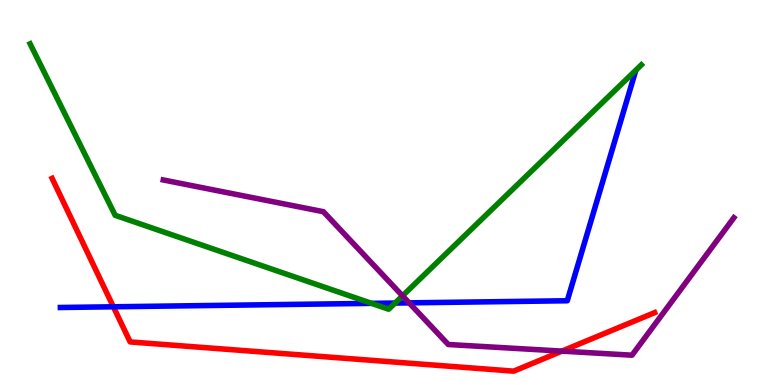[{'lines': ['blue', 'red'], 'intersections': [{'x': 1.46, 'y': 2.03}]}, {'lines': ['green', 'red'], 'intersections': []}, {'lines': ['purple', 'red'], 'intersections': [{'x': 7.25, 'y': 0.88}]}, {'lines': ['blue', 'green'], 'intersections': [{'x': 4.79, 'y': 2.12}, {'x': 5.1, 'y': 2.13}]}, {'lines': ['blue', 'purple'], 'intersections': [{'x': 5.28, 'y': 2.13}]}, {'lines': ['green', 'purple'], 'intersections': [{'x': 5.19, 'y': 2.32}]}]